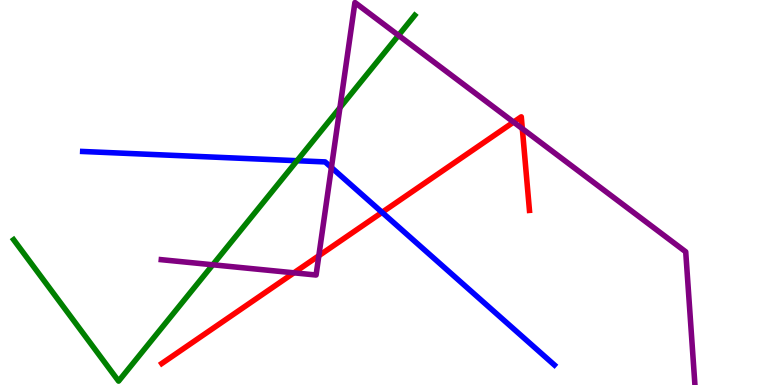[{'lines': ['blue', 'red'], 'intersections': [{'x': 4.93, 'y': 4.48}]}, {'lines': ['green', 'red'], 'intersections': []}, {'lines': ['purple', 'red'], 'intersections': [{'x': 3.79, 'y': 2.91}, {'x': 4.11, 'y': 3.36}, {'x': 6.63, 'y': 6.83}, {'x': 6.74, 'y': 6.66}]}, {'lines': ['blue', 'green'], 'intersections': [{'x': 3.83, 'y': 5.83}]}, {'lines': ['blue', 'purple'], 'intersections': [{'x': 4.28, 'y': 5.65}]}, {'lines': ['green', 'purple'], 'intersections': [{'x': 2.75, 'y': 3.12}, {'x': 4.39, 'y': 7.2}, {'x': 5.14, 'y': 9.08}]}]